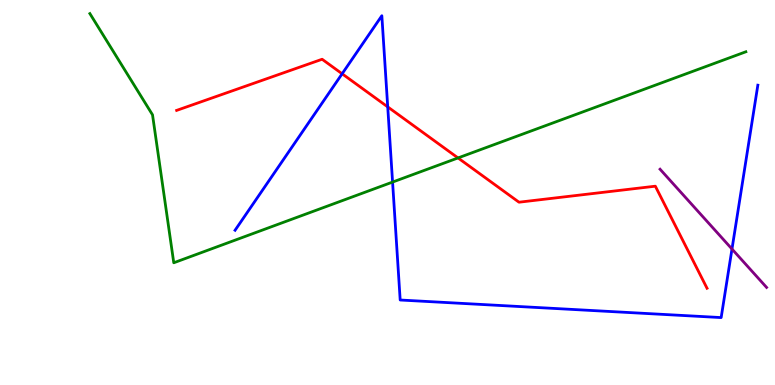[{'lines': ['blue', 'red'], 'intersections': [{'x': 4.41, 'y': 8.08}, {'x': 5.0, 'y': 7.22}]}, {'lines': ['green', 'red'], 'intersections': [{'x': 5.91, 'y': 5.9}]}, {'lines': ['purple', 'red'], 'intersections': []}, {'lines': ['blue', 'green'], 'intersections': [{'x': 5.07, 'y': 5.27}]}, {'lines': ['blue', 'purple'], 'intersections': [{'x': 9.44, 'y': 3.53}]}, {'lines': ['green', 'purple'], 'intersections': []}]